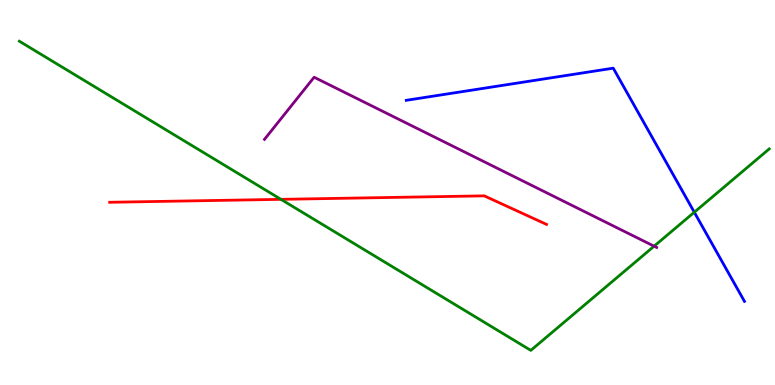[{'lines': ['blue', 'red'], 'intersections': []}, {'lines': ['green', 'red'], 'intersections': [{'x': 3.63, 'y': 4.82}]}, {'lines': ['purple', 'red'], 'intersections': []}, {'lines': ['blue', 'green'], 'intersections': [{'x': 8.96, 'y': 4.49}]}, {'lines': ['blue', 'purple'], 'intersections': []}, {'lines': ['green', 'purple'], 'intersections': [{'x': 8.44, 'y': 3.61}]}]